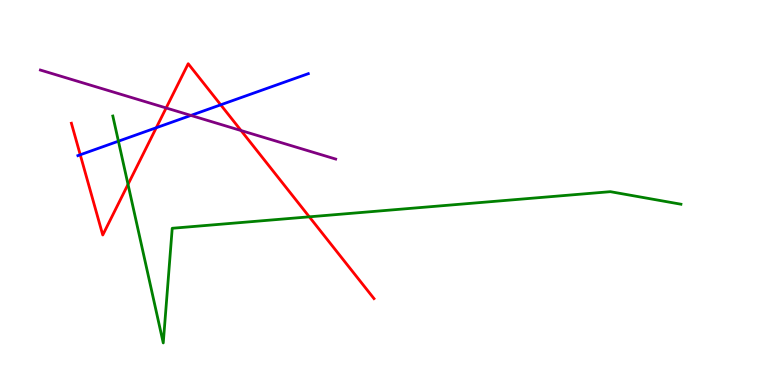[{'lines': ['blue', 'red'], 'intersections': [{'x': 1.04, 'y': 5.98}, {'x': 2.02, 'y': 6.68}, {'x': 2.85, 'y': 7.28}]}, {'lines': ['green', 'red'], 'intersections': [{'x': 1.65, 'y': 5.21}, {'x': 3.99, 'y': 4.37}]}, {'lines': ['purple', 'red'], 'intersections': [{'x': 2.14, 'y': 7.2}, {'x': 3.11, 'y': 6.61}]}, {'lines': ['blue', 'green'], 'intersections': [{'x': 1.53, 'y': 6.33}]}, {'lines': ['blue', 'purple'], 'intersections': [{'x': 2.46, 'y': 7.0}]}, {'lines': ['green', 'purple'], 'intersections': []}]